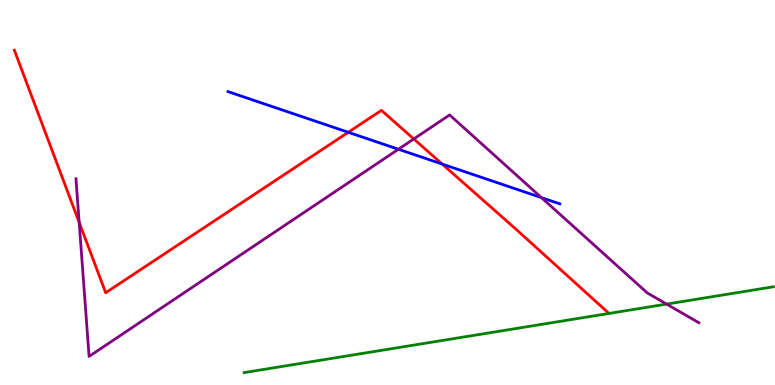[{'lines': ['blue', 'red'], 'intersections': [{'x': 4.49, 'y': 6.56}, {'x': 5.71, 'y': 5.74}]}, {'lines': ['green', 'red'], 'intersections': []}, {'lines': ['purple', 'red'], 'intersections': [{'x': 1.02, 'y': 4.22}, {'x': 5.34, 'y': 6.39}]}, {'lines': ['blue', 'green'], 'intersections': []}, {'lines': ['blue', 'purple'], 'intersections': [{'x': 5.14, 'y': 6.12}, {'x': 6.99, 'y': 4.87}]}, {'lines': ['green', 'purple'], 'intersections': [{'x': 8.6, 'y': 2.1}]}]